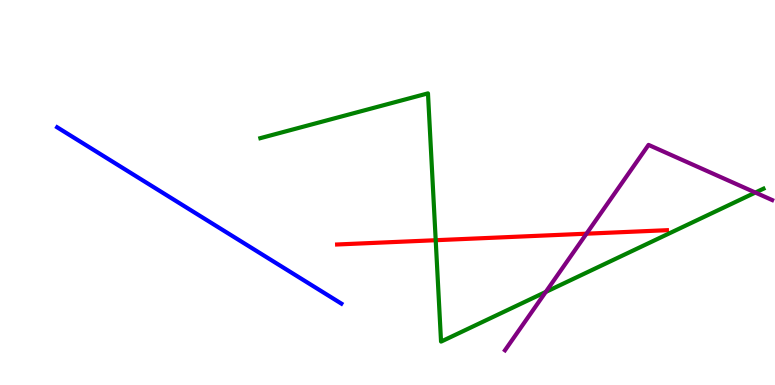[{'lines': ['blue', 'red'], 'intersections': []}, {'lines': ['green', 'red'], 'intersections': [{'x': 5.62, 'y': 3.76}]}, {'lines': ['purple', 'red'], 'intersections': [{'x': 7.57, 'y': 3.93}]}, {'lines': ['blue', 'green'], 'intersections': []}, {'lines': ['blue', 'purple'], 'intersections': []}, {'lines': ['green', 'purple'], 'intersections': [{'x': 7.04, 'y': 2.42}, {'x': 9.75, 'y': 5.0}]}]